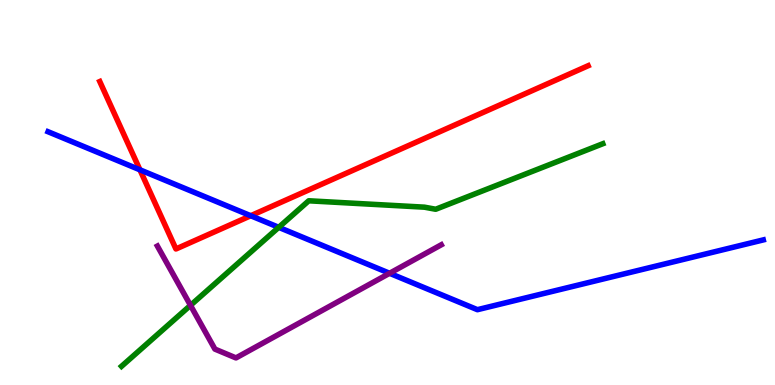[{'lines': ['blue', 'red'], 'intersections': [{'x': 1.81, 'y': 5.59}, {'x': 3.24, 'y': 4.4}]}, {'lines': ['green', 'red'], 'intersections': []}, {'lines': ['purple', 'red'], 'intersections': []}, {'lines': ['blue', 'green'], 'intersections': [{'x': 3.6, 'y': 4.1}]}, {'lines': ['blue', 'purple'], 'intersections': [{'x': 5.03, 'y': 2.9}]}, {'lines': ['green', 'purple'], 'intersections': [{'x': 2.46, 'y': 2.07}]}]